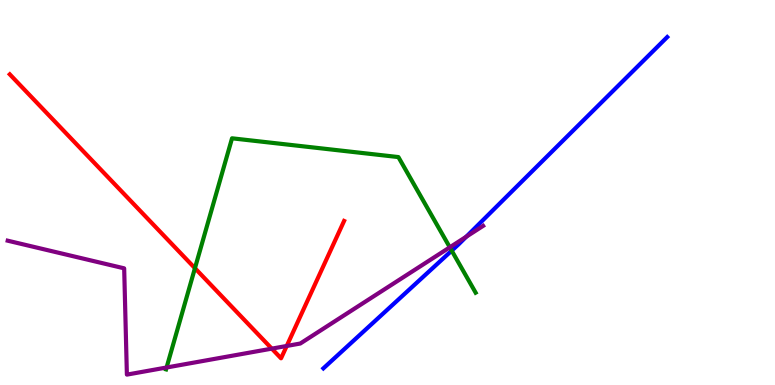[{'lines': ['blue', 'red'], 'intersections': []}, {'lines': ['green', 'red'], 'intersections': [{'x': 2.52, 'y': 3.03}]}, {'lines': ['purple', 'red'], 'intersections': [{'x': 3.51, 'y': 0.944}, {'x': 3.7, 'y': 1.01}]}, {'lines': ['blue', 'green'], 'intersections': [{'x': 5.83, 'y': 3.49}]}, {'lines': ['blue', 'purple'], 'intersections': [{'x': 6.02, 'y': 3.85}]}, {'lines': ['green', 'purple'], 'intersections': [{'x': 2.15, 'y': 0.455}, {'x': 5.8, 'y': 3.58}]}]